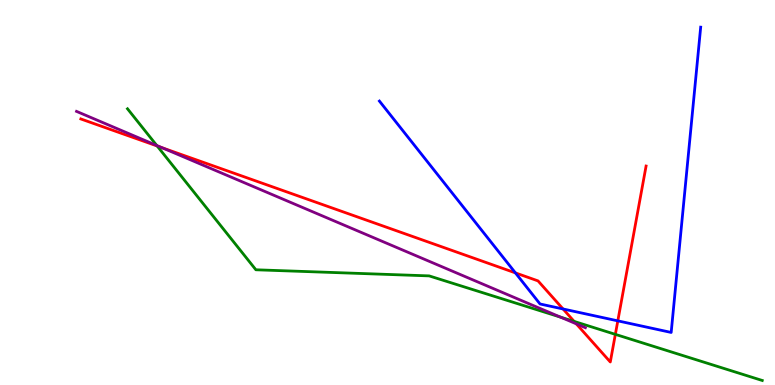[{'lines': ['blue', 'red'], 'intersections': [{'x': 6.65, 'y': 2.91}, {'x': 7.27, 'y': 1.97}, {'x': 7.97, 'y': 1.67}]}, {'lines': ['green', 'red'], 'intersections': [{'x': 2.03, 'y': 6.21}, {'x': 7.41, 'y': 1.65}, {'x': 7.94, 'y': 1.32}]}, {'lines': ['purple', 'red'], 'intersections': [{'x': 2.09, 'y': 6.17}, {'x': 7.44, 'y': 1.59}]}, {'lines': ['blue', 'green'], 'intersections': []}, {'lines': ['blue', 'purple'], 'intersections': []}, {'lines': ['green', 'purple'], 'intersections': [{'x': 2.02, 'y': 6.22}, {'x': 7.23, 'y': 1.76}]}]